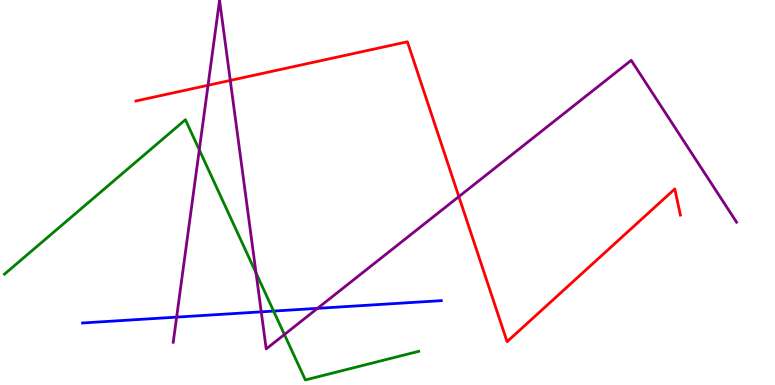[{'lines': ['blue', 'red'], 'intersections': []}, {'lines': ['green', 'red'], 'intersections': []}, {'lines': ['purple', 'red'], 'intersections': [{'x': 2.68, 'y': 7.79}, {'x': 2.97, 'y': 7.91}, {'x': 5.92, 'y': 4.89}]}, {'lines': ['blue', 'green'], 'intersections': [{'x': 3.53, 'y': 1.92}]}, {'lines': ['blue', 'purple'], 'intersections': [{'x': 2.28, 'y': 1.76}, {'x': 3.37, 'y': 1.9}, {'x': 4.1, 'y': 1.99}]}, {'lines': ['green', 'purple'], 'intersections': [{'x': 2.57, 'y': 6.11}, {'x': 3.3, 'y': 2.91}, {'x': 3.67, 'y': 1.31}]}]